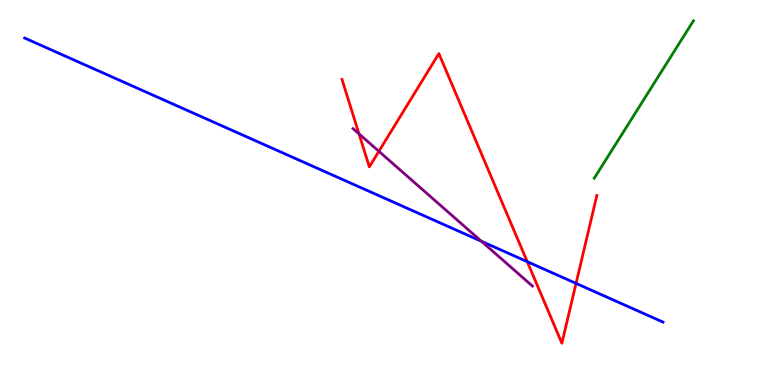[{'lines': ['blue', 'red'], 'intersections': [{'x': 6.8, 'y': 3.2}, {'x': 7.43, 'y': 2.64}]}, {'lines': ['green', 'red'], 'intersections': []}, {'lines': ['purple', 'red'], 'intersections': [{'x': 4.63, 'y': 6.52}, {'x': 4.89, 'y': 6.07}]}, {'lines': ['blue', 'green'], 'intersections': []}, {'lines': ['blue', 'purple'], 'intersections': [{'x': 6.21, 'y': 3.73}]}, {'lines': ['green', 'purple'], 'intersections': []}]